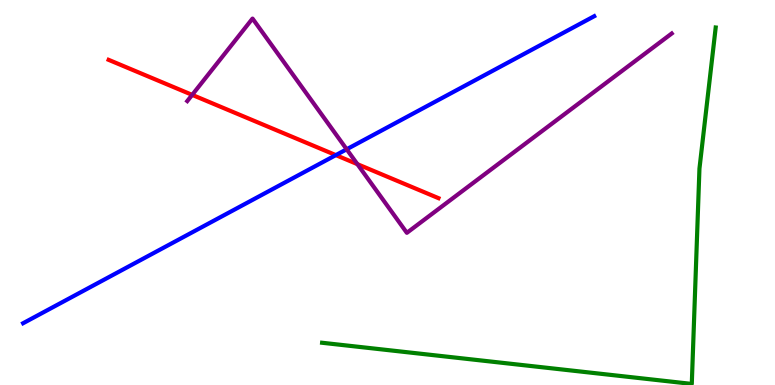[{'lines': ['blue', 'red'], 'intersections': [{'x': 4.33, 'y': 5.97}]}, {'lines': ['green', 'red'], 'intersections': []}, {'lines': ['purple', 'red'], 'intersections': [{'x': 2.48, 'y': 7.54}, {'x': 4.61, 'y': 5.74}]}, {'lines': ['blue', 'green'], 'intersections': []}, {'lines': ['blue', 'purple'], 'intersections': [{'x': 4.47, 'y': 6.12}]}, {'lines': ['green', 'purple'], 'intersections': []}]